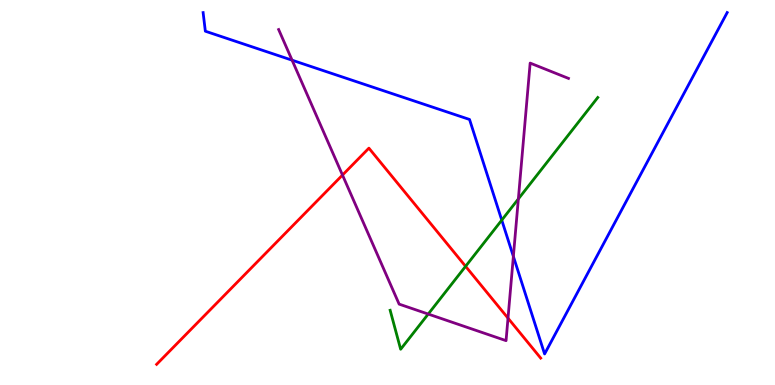[{'lines': ['blue', 'red'], 'intersections': []}, {'lines': ['green', 'red'], 'intersections': [{'x': 6.01, 'y': 3.08}]}, {'lines': ['purple', 'red'], 'intersections': [{'x': 4.42, 'y': 5.45}, {'x': 6.55, 'y': 1.74}]}, {'lines': ['blue', 'green'], 'intersections': [{'x': 6.47, 'y': 4.28}]}, {'lines': ['blue', 'purple'], 'intersections': [{'x': 3.77, 'y': 8.44}, {'x': 6.62, 'y': 3.34}]}, {'lines': ['green', 'purple'], 'intersections': [{'x': 5.53, 'y': 1.84}, {'x': 6.69, 'y': 4.83}]}]